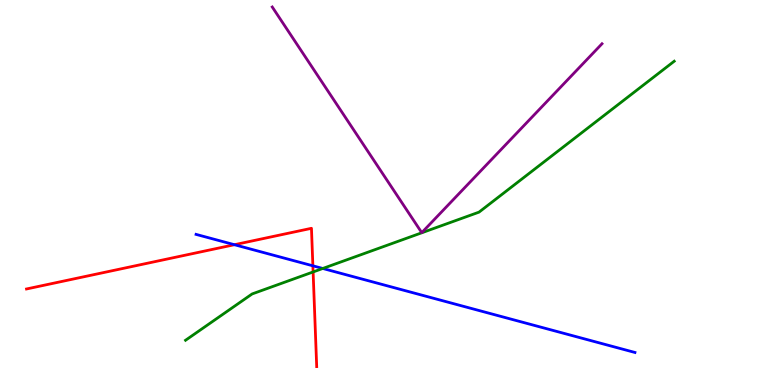[{'lines': ['blue', 'red'], 'intersections': [{'x': 3.02, 'y': 3.64}, {'x': 4.04, 'y': 3.1}]}, {'lines': ['green', 'red'], 'intersections': [{'x': 4.04, 'y': 2.94}]}, {'lines': ['purple', 'red'], 'intersections': []}, {'lines': ['blue', 'green'], 'intersections': [{'x': 4.16, 'y': 3.03}]}, {'lines': ['blue', 'purple'], 'intersections': []}, {'lines': ['green', 'purple'], 'intersections': []}]